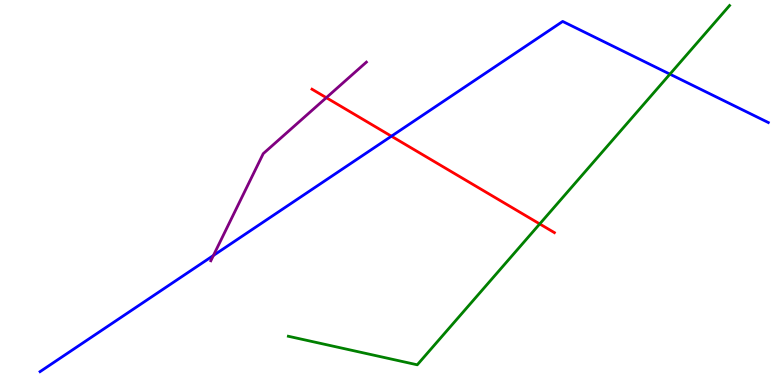[{'lines': ['blue', 'red'], 'intersections': [{'x': 5.05, 'y': 6.46}]}, {'lines': ['green', 'red'], 'intersections': [{'x': 6.96, 'y': 4.18}]}, {'lines': ['purple', 'red'], 'intersections': [{'x': 4.21, 'y': 7.46}]}, {'lines': ['blue', 'green'], 'intersections': [{'x': 8.64, 'y': 8.07}]}, {'lines': ['blue', 'purple'], 'intersections': [{'x': 2.75, 'y': 3.36}]}, {'lines': ['green', 'purple'], 'intersections': []}]